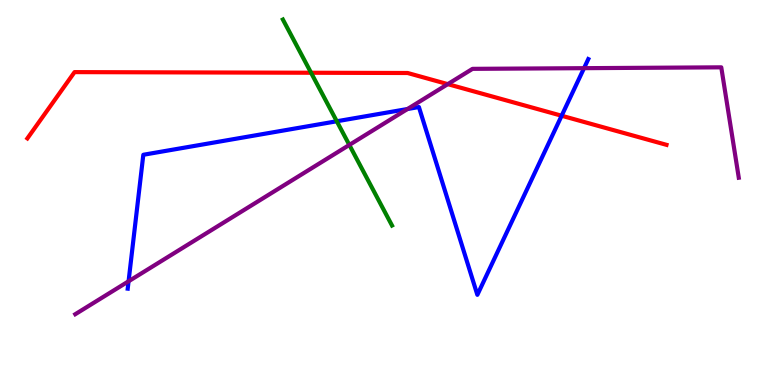[{'lines': ['blue', 'red'], 'intersections': [{'x': 7.25, 'y': 6.99}]}, {'lines': ['green', 'red'], 'intersections': [{'x': 4.01, 'y': 8.11}]}, {'lines': ['purple', 'red'], 'intersections': [{'x': 5.78, 'y': 7.81}]}, {'lines': ['blue', 'green'], 'intersections': [{'x': 4.35, 'y': 6.85}]}, {'lines': ['blue', 'purple'], 'intersections': [{'x': 1.66, 'y': 2.69}, {'x': 5.26, 'y': 7.17}, {'x': 7.54, 'y': 8.23}]}, {'lines': ['green', 'purple'], 'intersections': [{'x': 4.51, 'y': 6.24}]}]